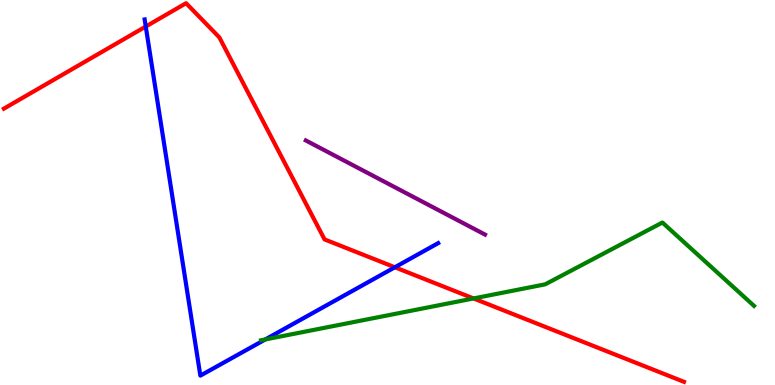[{'lines': ['blue', 'red'], 'intersections': [{'x': 1.88, 'y': 9.31}, {'x': 5.09, 'y': 3.06}]}, {'lines': ['green', 'red'], 'intersections': [{'x': 6.11, 'y': 2.25}]}, {'lines': ['purple', 'red'], 'intersections': []}, {'lines': ['blue', 'green'], 'intersections': [{'x': 3.42, 'y': 1.18}]}, {'lines': ['blue', 'purple'], 'intersections': []}, {'lines': ['green', 'purple'], 'intersections': []}]